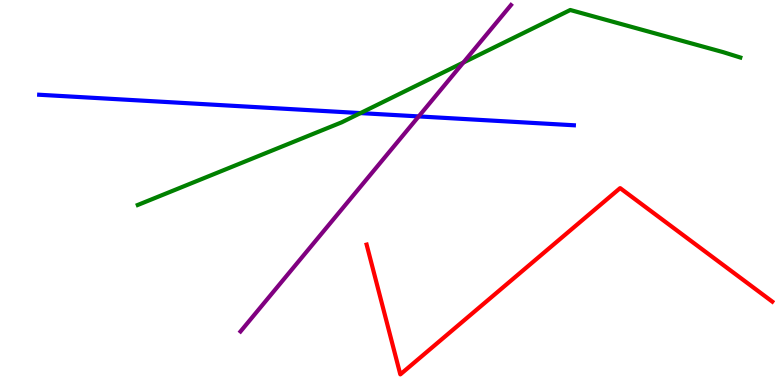[{'lines': ['blue', 'red'], 'intersections': []}, {'lines': ['green', 'red'], 'intersections': []}, {'lines': ['purple', 'red'], 'intersections': []}, {'lines': ['blue', 'green'], 'intersections': [{'x': 4.65, 'y': 7.06}]}, {'lines': ['blue', 'purple'], 'intersections': [{'x': 5.4, 'y': 6.98}]}, {'lines': ['green', 'purple'], 'intersections': [{'x': 5.98, 'y': 8.38}]}]